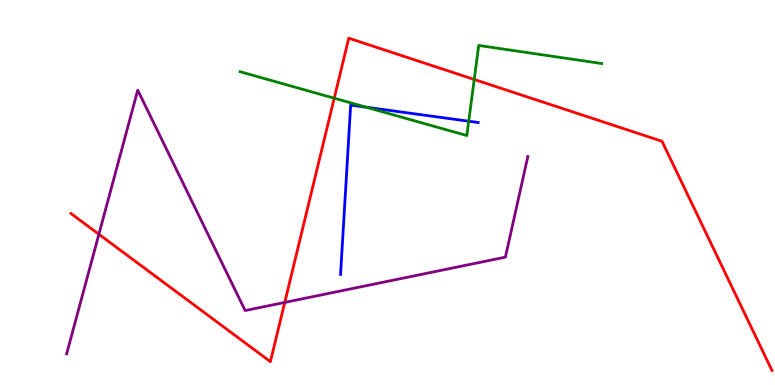[{'lines': ['blue', 'red'], 'intersections': []}, {'lines': ['green', 'red'], 'intersections': [{'x': 4.31, 'y': 7.45}, {'x': 6.12, 'y': 7.94}]}, {'lines': ['purple', 'red'], 'intersections': [{'x': 1.28, 'y': 3.92}, {'x': 3.67, 'y': 2.14}]}, {'lines': ['blue', 'green'], 'intersections': [{'x': 4.73, 'y': 7.21}, {'x': 6.05, 'y': 6.85}]}, {'lines': ['blue', 'purple'], 'intersections': []}, {'lines': ['green', 'purple'], 'intersections': []}]